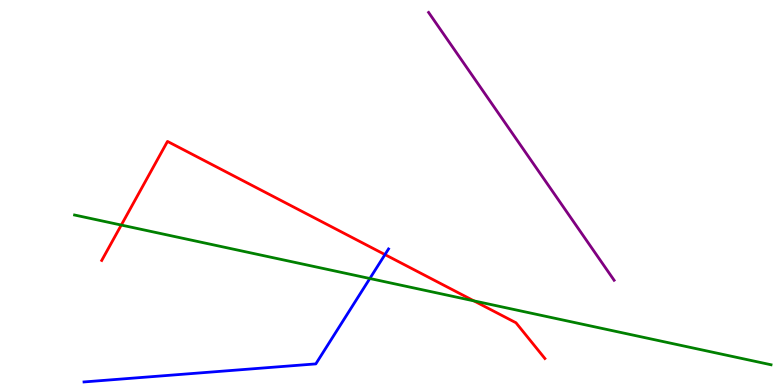[{'lines': ['blue', 'red'], 'intersections': [{'x': 4.97, 'y': 3.39}]}, {'lines': ['green', 'red'], 'intersections': [{'x': 1.56, 'y': 4.15}, {'x': 6.12, 'y': 2.18}]}, {'lines': ['purple', 'red'], 'intersections': []}, {'lines': ['blue', 'green'], 'intersections': [{'x': 4.77, 'y': 2.77}]}, {'lines': ['blue', 'purple'], 'intersections': []}, {'lines': ['green', 'purple'], 'intersections': []}]